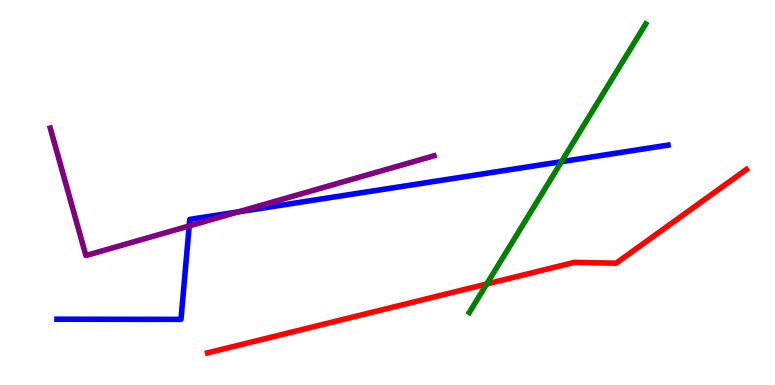[{'lines': ['blue', 'red'], 'intersections': []}, {'lines': ['green', 'red'], 'intersections': [{'x': 6.28, 'y': 2.62}]}, {'lines': ['purple', 'red'], 'intersections': []}, {'lines': ['blue', 'green'], 'intersections': [{'x': 7.25, 'y': 5.8}]}, {'lines': ['blue', 'purple'], 'intersections': [{'x': 2.44, 'y': 4.13}, {'x': 3.08, 'y': 4.5}]}, {'lines': ['green', 'purple'], 'intersections': []}]